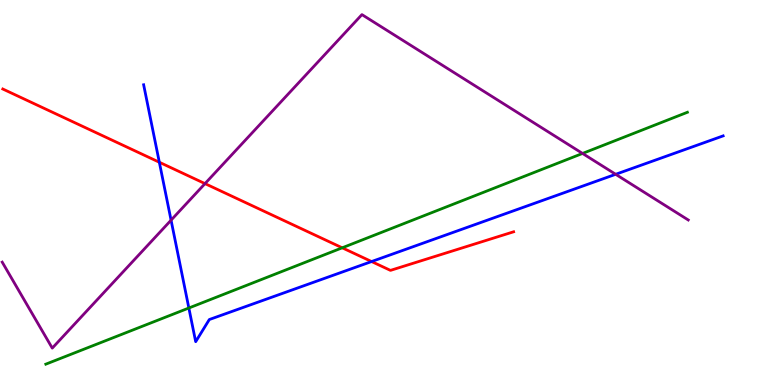[{'lines': ['blue', 'red'], 'intersections': [{'x': 2.06, 'y': 5.79}, {'x': 4.79, 'y': 3.21}]}, {'lines': ['green', 'red'], 'intersections': [{'x': 4.42, 'y': 3.56}]}, {'lines': ['purple', 'red'], 'intersections': [{'x': 2.65, 'y': 5.23}]}, {'lines': ['blue', 'green'], 'intersections': [{'x': 2.44, 'y': 2.0}]}, {'lines': ['blue', 'purple'], 'intersections': [{'x': 2.21, 'y': 4.28}, {'x': 7.94, 'y': 5.47}]}, {'lines': ['green', 'purple'], 'intersections': [{'x': 7.52, 'y': 6.01}]}]